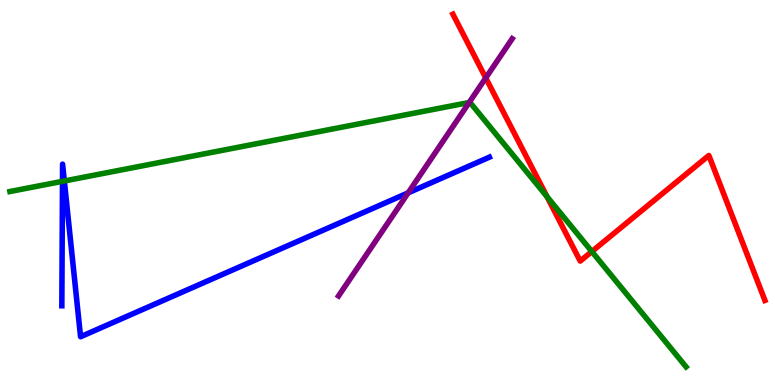[{'lines': ['blue', 'red'], 'intersections': []}, {'lines': ['green', 'red'], 'intersections': [{'x': 7.06, 'y': 4.89}, {'x': 7.64, 'y': 3.47}]}, {'lines': ['purple', 'red'], 'intersections': [{'x': 6.27, 'y': 7.98}]}, {'lines': ['blue', 'green'], 'intersections': [{'x': 0.806, 'y': 5.29}, {'x': 0.83, 'y': 5.3}]}, {'lines': ['blue', 'purple'], 'intersections': [{'x': 5.27, 'y': 4.99}]}, {'lines': ['green', 'purple'], 'intersections': [{'x': 6.05, 'y': 7.34}]}]